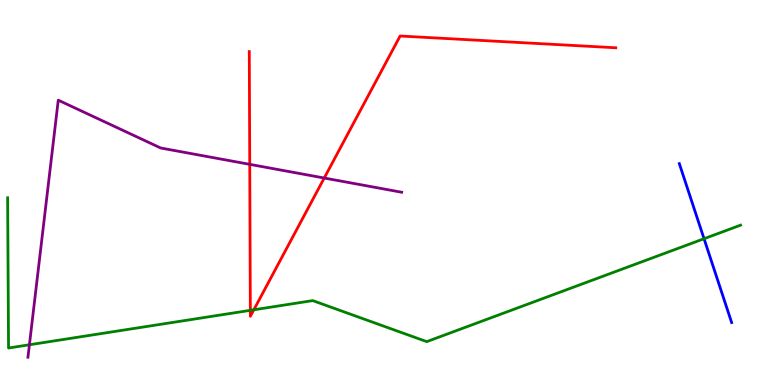[{'lines': ['blue', 'red'], 'intersections': []}, {'lines': ['green', 'red'], 'intersections': [{'x': 3.23, 'y': 1.94}, {'x': 3.28, 'y': 1.95}]}, {'lines': ['purple', 'red'], 'intersections': [{'x': 3.22, 'y': 5.73}, {'x': 4.18, 'y': 5.38}]}, {'lines': ['blue', 'green'], 'intersections': [{'x': 9.08, 'y': 3.8}]}, {'lines': ['blue', 'purple'], 'intersections': []}, {'lines': ['green', 'purple'], 'intersections': [{'x': 0.379, 'y': 1.05}]}]